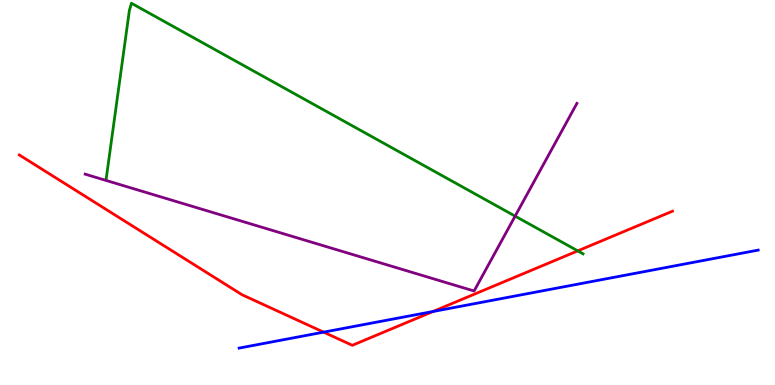[{'lines': ['blue', 'red'], 'intersections': [{'x': 4.18, 'y': 1.37}, {'x': 5.59, 'y': 1.91}]}, {'lines': ['green', 'red'], 'intersections': [{'x': 7.45, 'y': 3.48}]}, {'lines': ['purple', 'red'], 'intersections': []}, {'lines': ['blue', 'green'], 'intersections': []}, {'lines': ['blue', 'purple'], 'intersections': []}, {'lines': ['green', 'purple'], 'intersections': [{'x': 6.65, 'y': 4.39}]}]